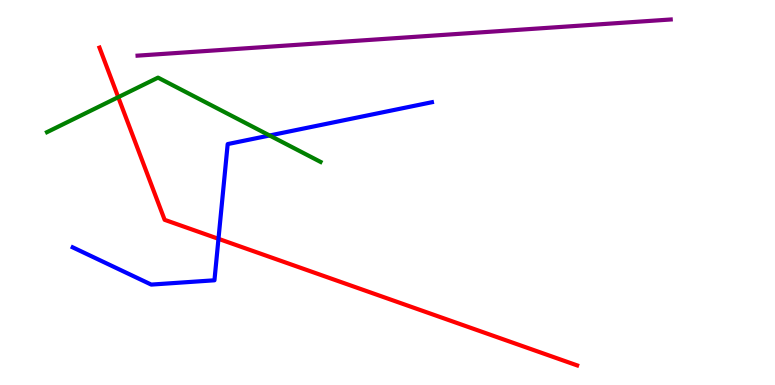[{'lines': ['blue', 'red'], 'intersections': [{'x': 2.82, 'y': 3.8}]}, {'lines': ['green', 'red'], 'intersections': [{'x': 1.53, 'y': 7.48}]}, {'lines': ['purple', 'red'], 'intersections': []}, {'lines': ['blue', 'green'], 'intersections': [{'x': 3.48, 'y': 6.48}]}, {'lines': ['blue', 'purple'], 'intersections': []}, {'lines': ['green', 'purple'], 'intersections': []}]